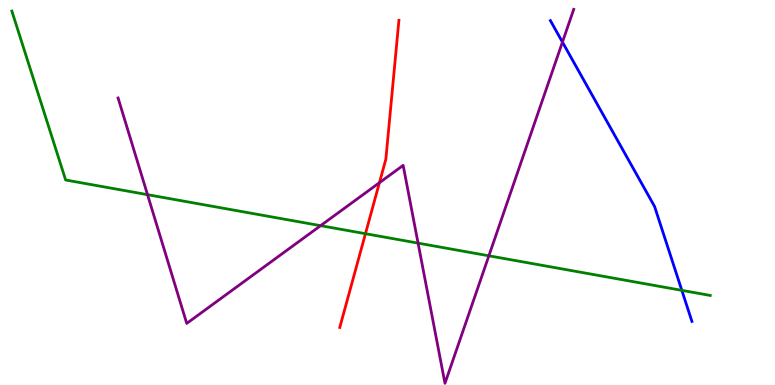[{'lines': ['blue', 'red'], 'intersections': []}, {'lines': ['green', 'red'], 'intersections': [{'x': 4.72, 'y': 3.93}]}, {'lines': ['purple', 'red'], 'intersections': [{'x': 4.9, 'y': 5.25}]}, {'lines': ['blue', 'green'], 'intersections': [{'x': 8.8, 'y': 2.46}]}, {'lines': ['blue', 'purple'], 'intersections': [{'x': 7.26, 'y': 8.91}]}, {'lines': ['green', 'purple'], 'intersections': [{'x': 1.9, 'y': 4.94}, {'x': 4.14, 'y': 4.14}, {'x': 5.39, 'y': 3.69}, {'x': 6.31, 'y': 3.36}]}]